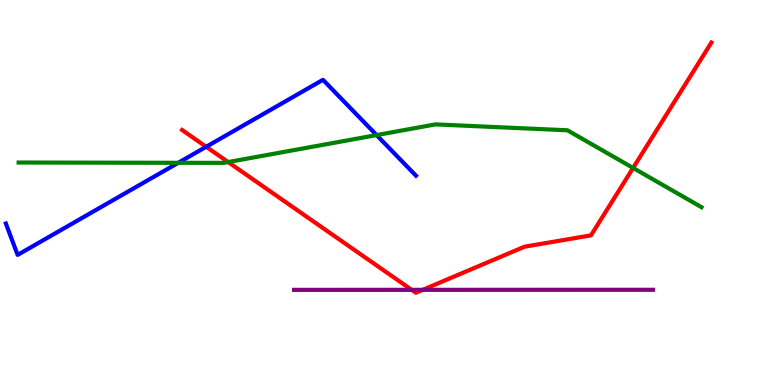[{'lines': ['blue', 'red'], 'intersections': [{'x': 2.66, 'y': 6.19}]}, {'lines': ['green', 'red'], 'intersections': [{'x': 2.94, 'y': 5.79}, {'x': 8.17, 'y': 5.64}]}, {'lines': ['purple', 'red'], 'intersections': [{'x': 5.31, 'y': 2.47}, {'x': 5.45, 'y': 2.47}]}, {'lines': ['blue', 'green'], 'intersections': [{'x': 2.3, 'y': 5.77}, {'x': 4.86, 'y': 6.49}]}, {'lines': ['blue', 'purple'], 'intersections': []}, {'lines': ['green', 'purple'], 'intersections': []}]